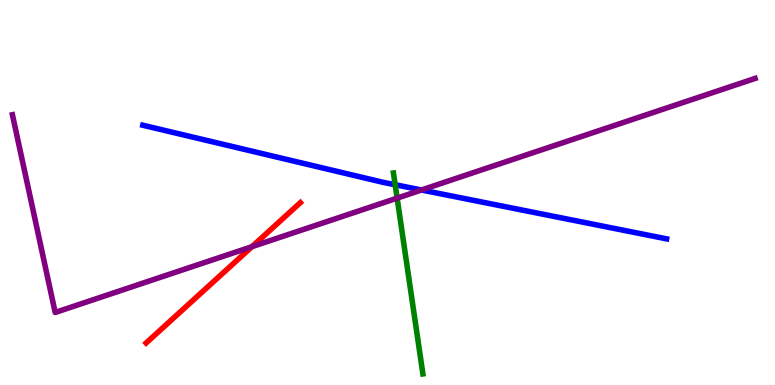[{'lines': ['blue', 'red'], 'intersections': []}, {'lines': ['green', 'red'], 'intersections': []}, {'lines': ['purple', 'red'], 'intersections': [{'x': 3.25, 'y': 3.59}]}, {'lines': ['blue', 'green'], 'intersections': [{'x': 5.1, 'y': 5.2}]}, {'lines': ['blue', 'purple'], 'intersections': [{'x': 5.44, 'y': 5.07}]}, {'lines': ['green', 'purple'], 'intersections': [{'x': 5.12, 'y': 4.85}]}]